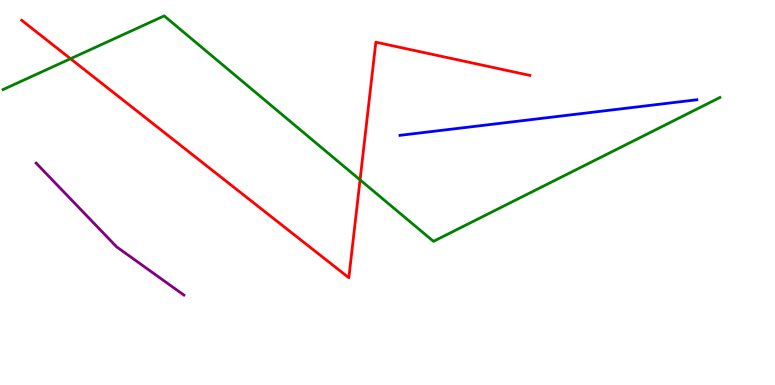[{'lines': ['blue', 'red'], 'intersections': []}, {'lines': ['green', 'red'], 'intersections': [{'x': 0.91, 'y': 8.47}, {'x': 4.65, 'y': 5.33}]}, {'lines': ['purple', 'red'], 'intersections': []}, {'lines': ['blue', 'green'], 'intersections': []}, {'lines': ['blue', 'purple'], 'intersections': []}, {'lines': ['green', 'purple'], 'intersections': []}]